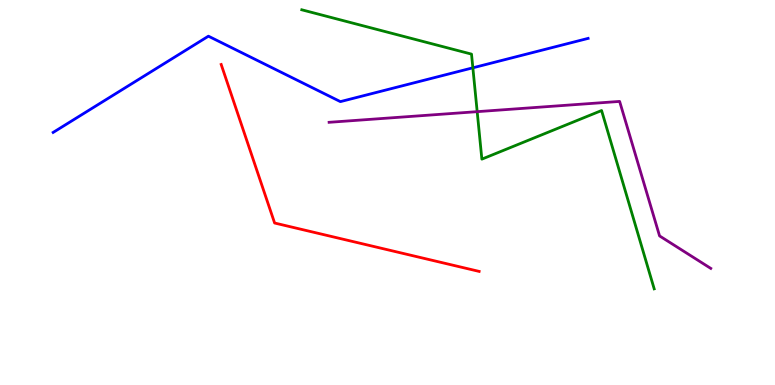[{'lines': ['blue', 'red'], 'intersections': []}, {'lines': ['green', 'red'], 'intersections': []}, {'lines': ['purple', 'red'], 'intersections': []}, {'lines': ['blue', 'green'], 'intersections': [{'x': 6.1, 'y': 8.24}]}, {'lines': ['blue', 'purple'], 'intersections': []}, {'lines': ['green', 'purple'], 'intersections': [{'x': 6.16, 'y': 7.1}]}]